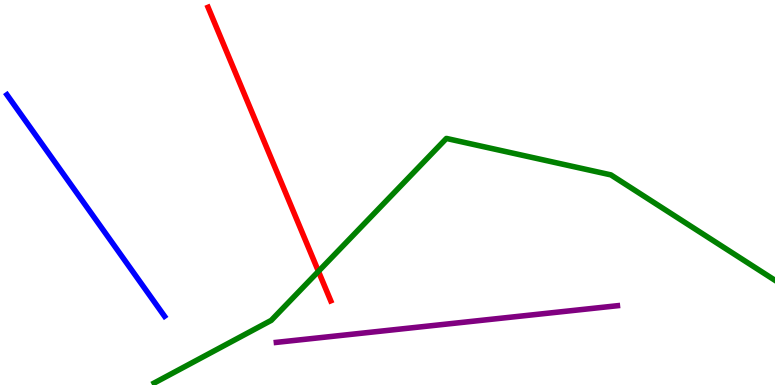[{'lines': ['blue', 'red'], 'intersections': []}, {'lines': ['green', 'red'], 'intersections': [{'x': 4.11, 'y': 2.95}]}, {'lines': ['purple', 'red'], 'intersections': []}, {'lines': ['blue', 'green'], 'intersections': []}, {'lines': ['blue', 'purple'], 'intersections': []}, {'lines': ['green', 'purple'], 'intersections': []}]